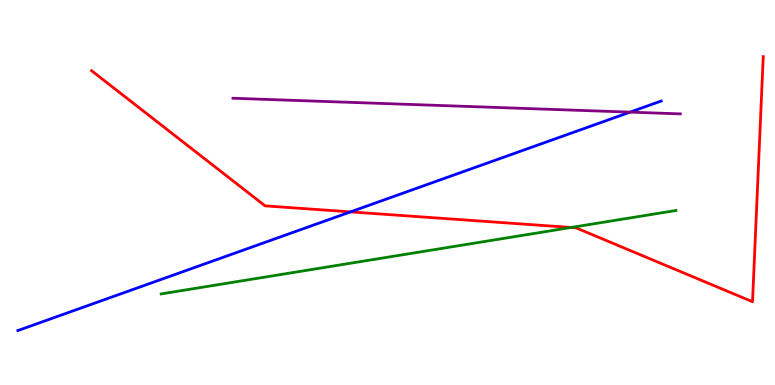[{'lines': ['blue', 'red'], 'intersections': [{'x': 4.52, 'y': 4.5}]}, {'lines': ['green', 'red'], 'intersections': [{'x': 7.37, 'y': 4.09}]}, {'lines': ['purple', 'red'], 'intersections': []}, {'lines': ['blue', 'green'], 'intersections': []}, {'lines': ['blue', 'purple'], 'intersections': [{'x': 8.13, 'y': 7.09}]}, {'lines': ['green', 'purple'], 'intersections': []}]